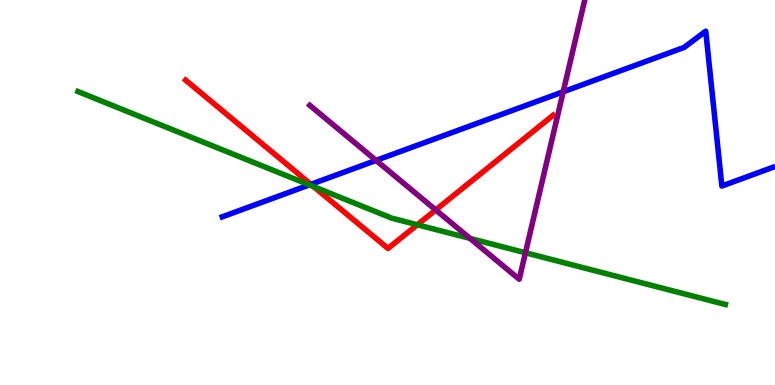[{'lines': ['blue', 'red'], 'intersections': [{'x': 4.01, 'y': 5.21}]}, {'lines': ['green', 'red'], 'intersections': [{'x': 4.05, 'y': 5.15}, {'x': 5.38, 'y': 4.16}]}, {'lines': ['purple', 'red'], 'intersections': [{'x': 5.62, 'y': 4.55}]}, {'lines': ['blue', 'green'], 'intersections': [{'x': 3.99, 'y': 5.2}]}, {'lines': ['blue', 'purple'], 'intersections': [{'x': 4.85, 'y': 5.83}, {'x': 7.27, 'y': 7.62}]}, {'lines': ['green', 'purple'], 'intersections': [{'x': 6.07, 'y': 3.81}, {'x': 6.78, 'y': 3.44}]}]